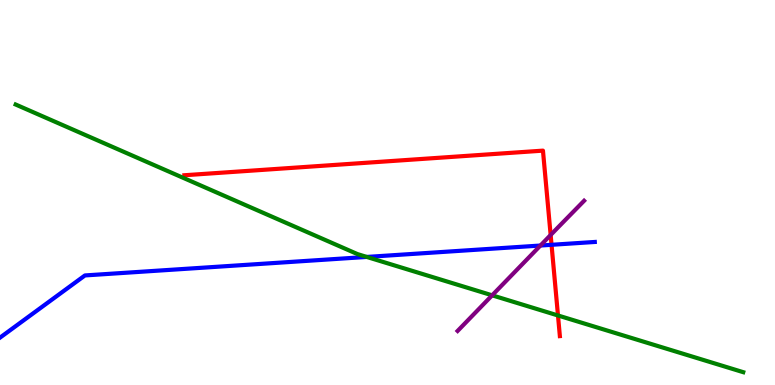[{'lines': ['blue', 'red'], 'intersections': [{'x': 7.12, 'y': 3.64}]}, {'lines': ['green', 'red'], 'intersections': [{'x': 7.2, 'y': 1.81}]}, {'lines': ['purple', 'red'], 'intersections': [{'x': 7.11, 'y': 3.9}]}, {'lines': ['blue', 'green'], 'intersections': [{'x': 4.73, 'y': 3.33}]}, {'lines': ['blue', 'purple'], 'intersections': [{'x': 6.97, 'y': 3.62}]}, {'lines': ['green', 'purple'], 'intersections': [{'x': 6.35, 'y': 2.33}]}]